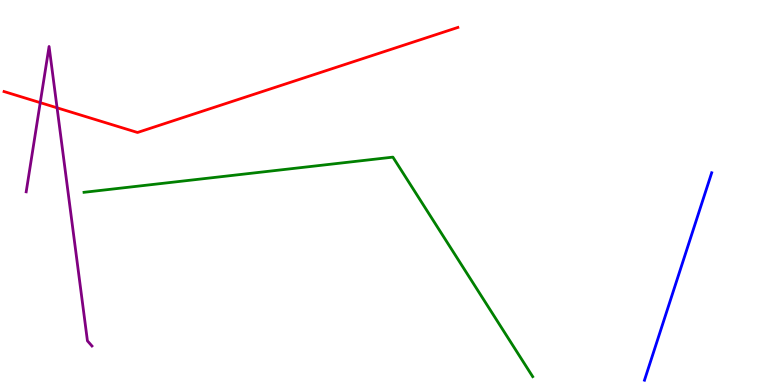[{'lines': ['blue', 'red'], 'intersections': []}, {'lines': ['green', 'red'], 'intersections': []}, {'lines': ['purple', 'red'], 'intersections': [{'x': 0.519, 'y': 7.33}, {'x': 0.736, 'y': 7.2}]}, {'lines': ['blue', 'green'], 'intersections': []}, {'lines': ['blue', 'purple'], 'intersections': []}, {'lines': ['green', 'purple'], 'intersections': []}]